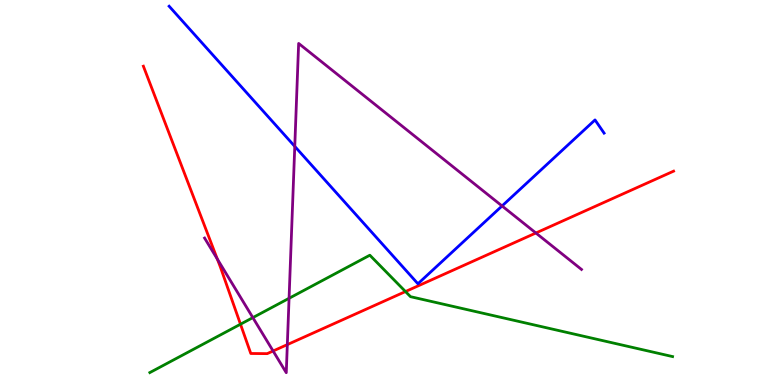[{'lines': ['blue', 'red'], 'intersections': []}, {'lines': ['green', 'red'], 'intersections': [{'x': 3.1, 'y': 1.58}, {'x': 5.23, 'y': 2.43}]}, {'lines': ['purple', 'red'], 'intersections': [{'x': 2.8, 'y': 3.27}, {'x': 3.52, 'y': 0.883}, {'x': 3.71, 'y': 1.05}, {'x': 6.91, 'y': 3.95}]}, {'lines': ['blue', 'green'], 'intersections': []}, {'lines': ['blue', 'purple'], 'intersections': [{'x': 3.8, 'y': 6.2}, {'x': 6.48, 'y': 4.65}]}, {'lines': ['green', 'purple'], 'intersections': [{'x': 3.26, 'y': 1.75}, {'x': 3.73, 'y': 2.25}]}]